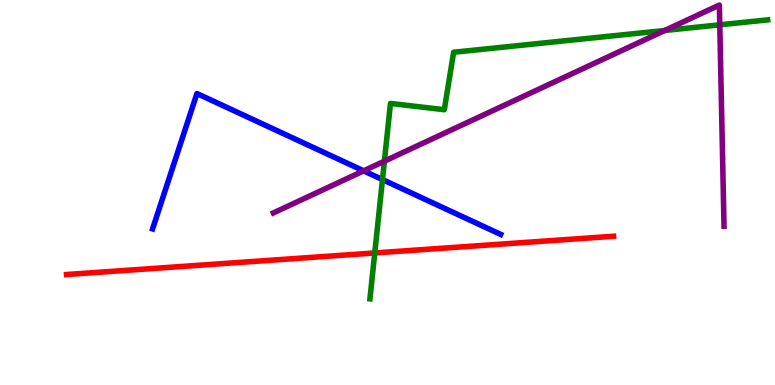[{'lines': ['blue', 'red'], 'intersections': []}, {'lines': ['green', 'red'], 'intersections': [{'x': 4.84, 'y': 3.43}]}, {'lines': ['purple', 'red'], 'intersections': []}, {'lines': ['blue', 'green'], 'intersections': [{'x': 4.94, 'y': 5.34}]}, {'lines': ['blue', 'purple'], 'intersections': [{'x': 4.69, 'y': 5.56}]}, {'lines': ['green', 'purple'], 'intersections': [{'x': 4.96, 'y': 5.81}, {'x': 8.58, 'y': 9.21}, {'x': 9.29, 'y': 9.36}]}]